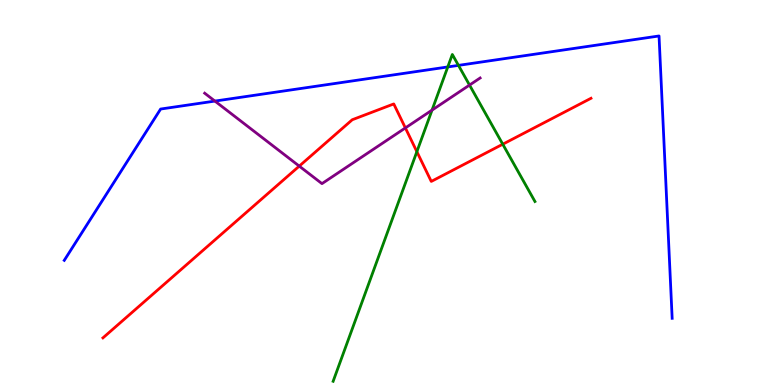[{'lines': ['blue', 'red'], 'intersections': []}, {'lines': ['green', 'red'], 'intersections': [{'x': 5.38, 'y': 6.06}, {'x': 6.49, 'y': 6.25}]}, {'lines': ['purple', 'red'], 'intersections': [{'x': 3.86, 'y': 5.69}, {'x': 5.23, 'y': 6.68}]}, {'lines': ['blue', 'green'], 'intersections': [{'x': 5.78, 'y': 8.26}, {'x': 5.92, 'y': 8.3}]}, {'lines': ['blue', 'purple'], 'intersections': [{'x': 2.77, 'y': 7.37}]}, {'lines': ['green', 'purple'], 'intersections': [{'x': 5.57, 'y': 7.14}, {'x': 6.06, 'y': 7.79}]}]